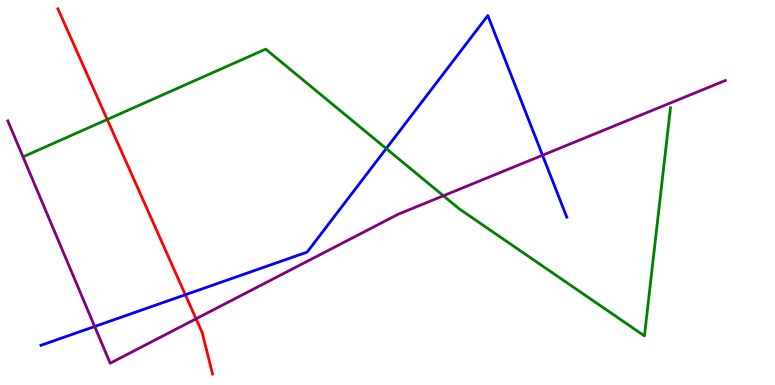[{'lines': ['blue', 'red'], 'intersections': [{'x': 2.39, 'y': 2.34}]}, {'lines': ['green', 'red'], 'intersections': [{'x': 1.38, 'y': 6.9}]}, {'lines': ['purple', 'red'], 'intersections': [{'x': 2.53, 'y': 1.72}]}, {'lines': ['blue', 'green'], 'intersections': [{'x': 4.98, 'y': 6.14}]}, {'lines': ['blue', 'purple'], 'intersections': [{'x': 1.22, 'y': 1.52}, {'x': 7.0, 'y': 5.97}]}, {'lines': ['green', 'purple'], 'intersections': [{'x': 5.72, 'y': 4.92}]}]